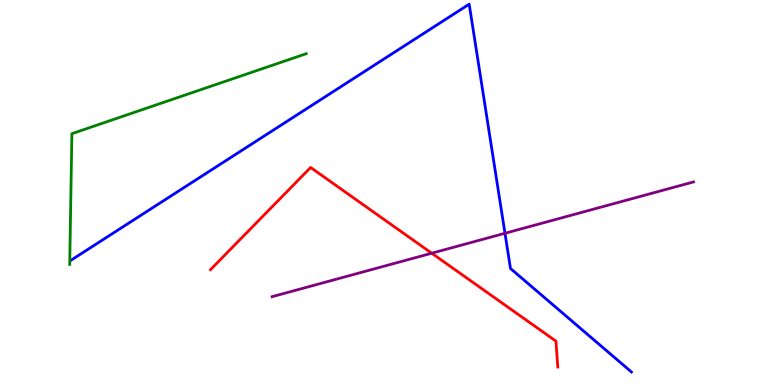[{'lines': ['blue', 'red'], 'intersections': []}, {'lines': ['green', 'red'], 'intersections': []}, {'lines': ['purple', 'red'], 'intersections': [{'x': 5.57, 'y': 3.42}]}, {'lines': ['blue', 'green'], 'intersections': []}, {'lines': ['blue', 'purple'], 'intersections': [{'x': 6.52, 'y': 3.94}]}, {'lines': ['green', 'purple'], 'intersections': []}]